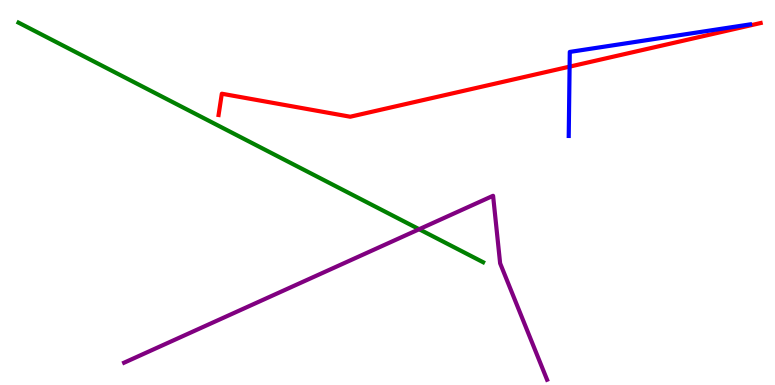[{'lines': ['blue', 'red'], 'intersections': [{'x': 7.35, 'y': 8.27}]}, {'lines': ['green', 'red'], 'intersections': []}, {'lines': ['purple', 'red'], 'intersections': []}, {'lines': ['blue', 'green'], 'intersections': []}, {'lines': ['blue', 'purple'], 'intersections': []}, {'lines': ['green', 'purple'], 'intersections': [{'x': 5.41, 'y': 4.05}]}]